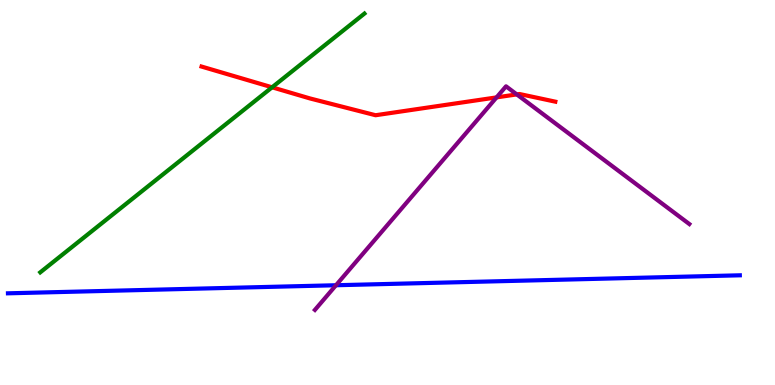[{'lines': ['blue', 'red'], 'intersections': []}, {'lines': ['green', 'red'], 'intersections': [{'x': 3.51, 'y': 7.73}]}, {'lines': ['purple', 'red'], 'intersections': [{'x': 6.41, 'y': 7.47}, {'x': 6.67, 'y': 7.55}]}, {'lines': ['blue', 'green'], 'intersections': []}, {'lines': ['blue', 'purple'], 'intersections': [{'x': 4.34, 'y': 2.59}]}, {'lines': ['green', 'purple'], 'intersections': []}]